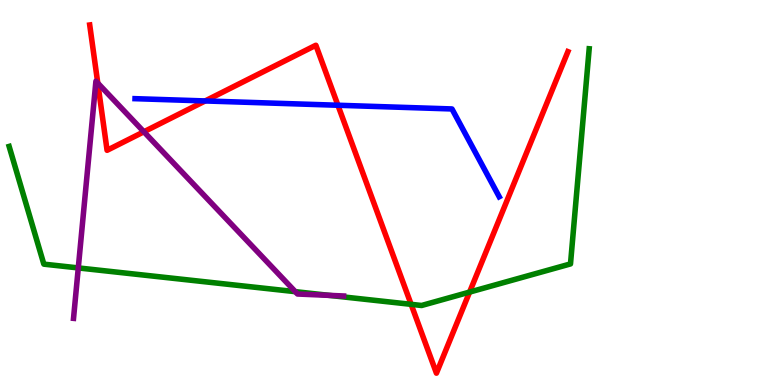[{'lines': ['blue', 'red'], 'intersections': [{'x': 2.65, 'y': 7.38}, {'x': 4.36, 'y': 7.27}]}, {'lines': ['green', 'red'], 'intersections': [{'x': 5.3, 'y': 2.1}, {'x': 6.06, 'y': 2.41}]}, {'lines': ['purple', 'red'], 'intersections': [{'x': 1.26, 'y': 7.84}, {'x': 1.86, 'y': 6.58}]}, {'lines': ['blue', 'green'], 'intersections': []}, {'lines': ['blue', 'purple'], 'intersections': []}, {'lines': ['green', 'purple'], 'intersections': [{'x': 1.01, 'y': 3.04}, {'x': 3.81, 'y': 2.42}, {'x': 4.25, 'y': 2.33}]}]